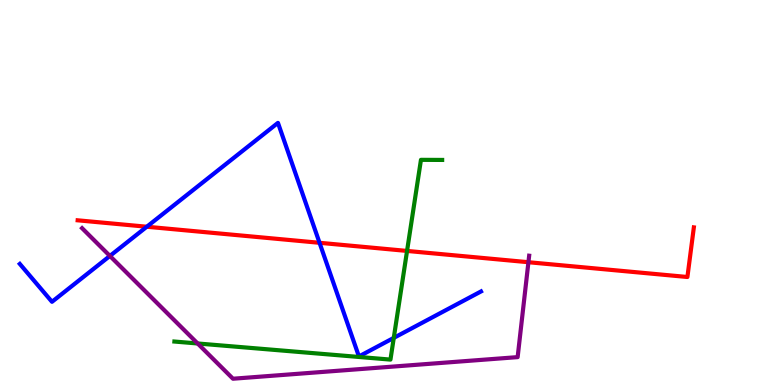[{'lines': ['blue', 'red'], 'intersections': [{'x': 1.89, 'y': 4.11}, {'x': 4.12, 'y': 3.69}]}, {'lines': ['green', 'red'], 'intersections': [{'x': 5.25, 'y': 3.48}]}, {'lines': ['purple', 'red'], 'intersections': [{'x': 6.82, 'y': 3.19}]}, {'lines': ['blue', 'green'], 'intersections': [{'x': 5.08, 'y': 1.22}]}, {'lines': ['blue', 'purple'], 'intersections': [{'x': 1.42, 'y': 3.35}]}, {'lines': ['green', 'purple'], 'intersections': [{'x': 2.55, 'y': 1.08}]}]